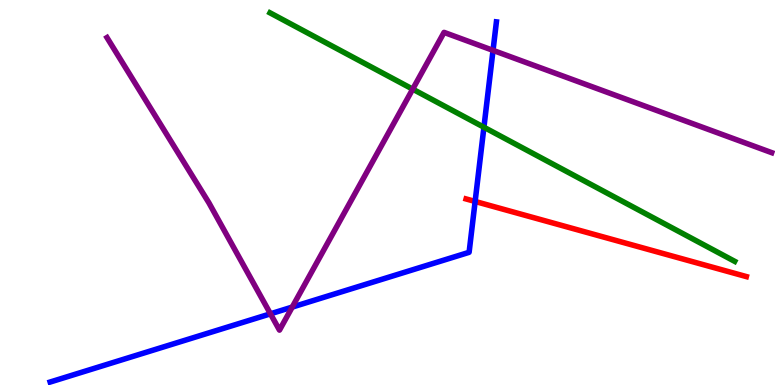[{'lines': ['blue', 'red'], 'intersections': [{'x': 6.13, 'y': 4.77}]}, {'lines': ['green', 'red'], 'intersections': []}, {'lines': ['purple', 'red'], 'intersections': []}, {'lines': ['blue', 'green'], 'intersections': [{'x': 6.24, 'y': 6.7}]}, {'lines': ['blue', 'purple'], 'intersections': [{'x': 3.49, 'y': 1.85}, {'x': 3.77, 'y': 2.02}, {'x': 6.36, 'y': 8.69}]}, {'lines': ['green', 'purple'], 'intersections': [{'x': 5.33, 'y': 7.68}]}]